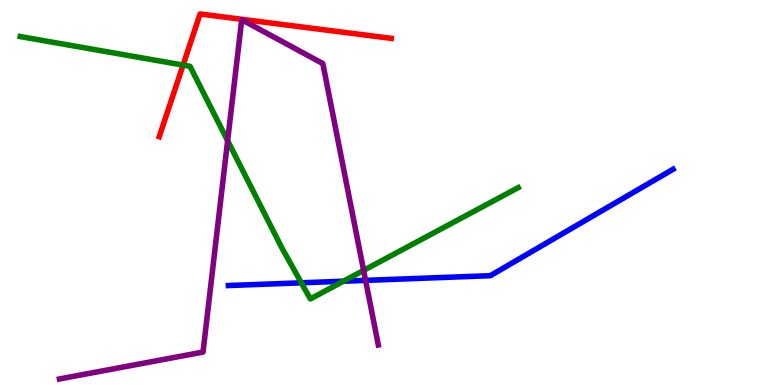[{'lines': ['blue', 'red'], 'intersections': []}, {'lines': ['green', 'red'], 'intersections': [{'x': 2.36, 'y': 8.31}]}, {'lines': ['purple', 'red'], 'intersections': []}, {'lines': ['blue', 'green'], 'intersections': [{'x': 3.89, 'y': 2.65}, {'x': 4.43, 'y': 2.7}]}, {'lines': ['blue', 'purple'], 'intersections': [{'x': 4.72, 'y': 2.72}]}, {'lines': ['green', 'purple'], 'intersections': [{'x': 2.94, 'y': 6.35}, {'x': 4.69, 'y': 2.98}]}]